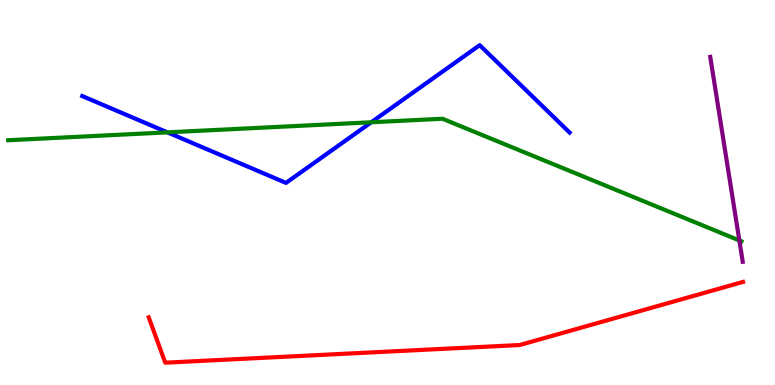[{'lines': ['blue', 'red'], 'intersections': []}, {'lines': ['green', 'red'], 'intersections': []}, {'lines': ['purple', 'red'], 'intersections': []}, {'lines': ['blue', 'green'], 'intersections': [{'x': 2.16, 'y': 6.56}, {'x': 4.79, 'y': 6.82}]}, {'lines': ['blue', 'purple'], 'intersections': []}, {'lines': ['green', 'purple'], 'intersections': [{'x': 9.54, 'y': 3.75}]}]